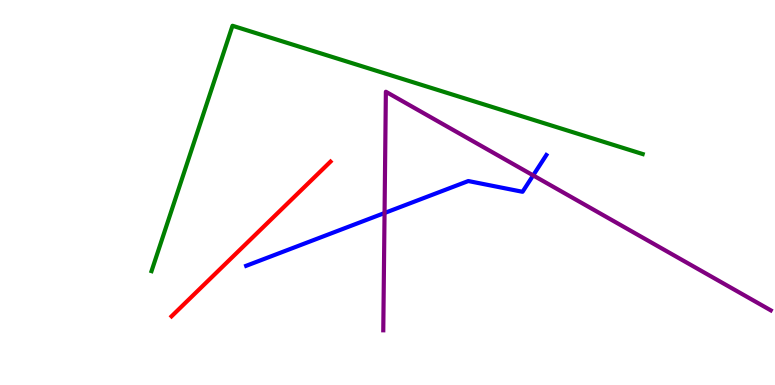[{'lines': ['blue', 'red'], 'intersections': []}, {'lines': ['green', 'red'], 'intersections': []}, {'lines': ['purple', 'red'], 'intersections': []}, {'lines': ['blue', 'green'], 'intersections': []}, {'lines': ['blue', 'purple'], 'intersections': [{'x': 4.96, 'y': 4.47}, {'x': 6.88, 'y': 5.44}]}, {'lines': ['green', 'purple'], 'intersections': []}]